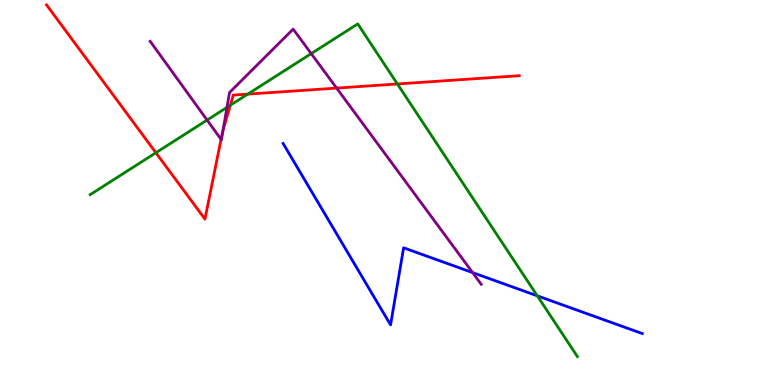[{'lines': ['blue', 'red'], 'intersections': []}, {'lines': ['green', 'red'], 'intersections': [{'x': 2.01, 'y': 6.03}, {'x': 2.97, 'y': 7.27}, {'x': 3.2, 'y': 7.56}, {'x': 5.13, 'y': 7.82}]}, {'lines': ['purple', 'red'], 'intersections': [{'x': 2.85, 'y': 6.38}, {'x': 2.88, 'y': 6.62}, {'x': 4.34, 'y': 7.71}]}, {'lines': ['blue', 'green'], 'intersections': [{'x': 6.93, 'y': 2.32}]}, {'lines': ['blue', 'purple'], 'intersections': [{'x': 6.1, 'y': 2.92}]}, {'lines': ['green', 'purple'], 'intersections': [{'x': 2.67, 'y': 6.88}, {'x': 2.93, 'y': 7.21}, {'x': 4.02, 'y': 8.61}]}]